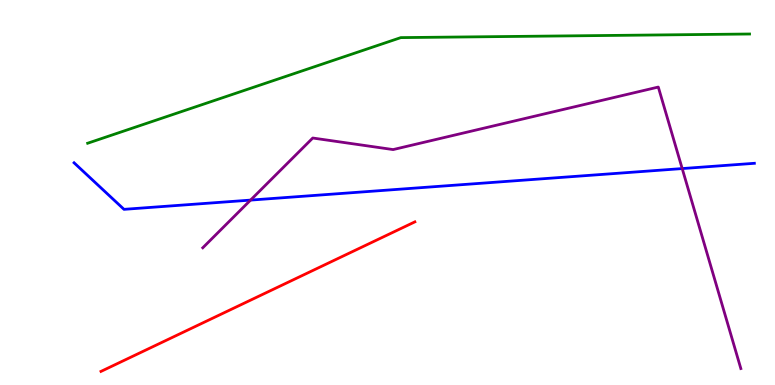[{'lines': ['blue', 'red'], 'intersections': []}, {'lines': ['green', 'red'], 'intersections': []}, {'lines': ['purple', 'red'], 'intersections': []}, {'lines': ['blue', 'green'], 'intersections': []}, {'lines': ['blue', 'purple'], 'intersections': [{'x': 3.23, 'y': 4.8}, {'x': 8.8, 'y': 5.62}]}, {'lines': ['green', 'purple'], 'intersections': []}]